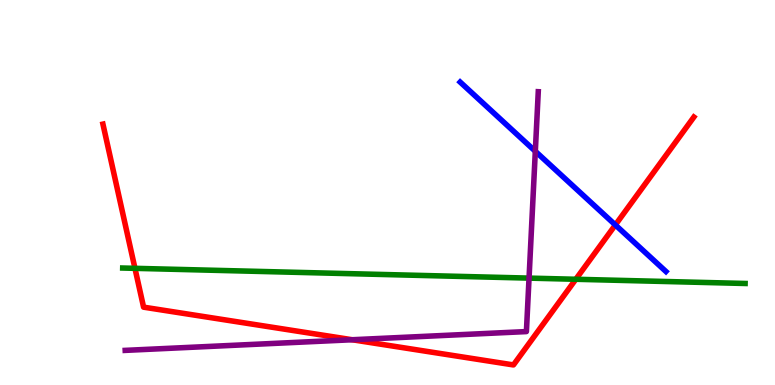[{'lines': ['blue', 'red'], 'intersections': [{'x': 7.94, 'y': 4.16}]}, {'lines': ['green', 'red'], 'intersections': [{'x': 1.74, 'y': 3.03}, {'x': 7.43, 'y': 2.75}]}, {'lines': ['purple', 'red'], 'intersections': [{'x': 4.54, 'y': 1.18}]}, {'lines': ['blue', 'green'], 'intersections': []}, {'lines': ['blue', 'purple'], 'intersections': [{'x': 6.91, 'y': 6.07}]}, {'lines': ['green', 'purple'], 'intersections': [{'x': 6.83, 'y': 2.78}]}]